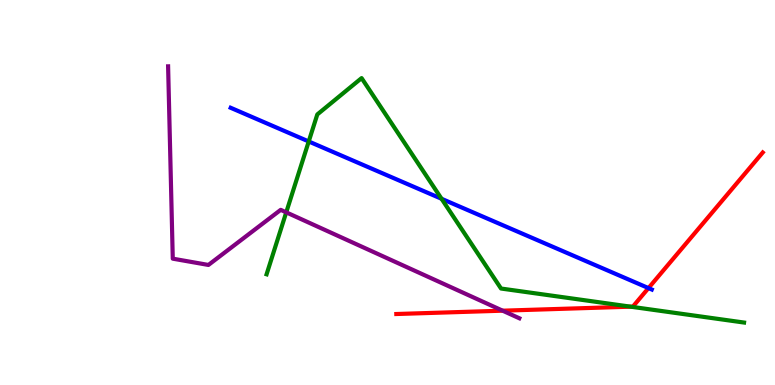[{'lines': ['blue', 'red'], 'intersections': [{'x': 8.37, 'y': 2.52}]}, {'lines': ['green', 'red'], 'intersections': [{'x': 8.14, 'y': 2.03}]}, {'lines': ['purple', 'red'], 'intersections': [{'x': 6.49, 'y': 1.93}]}, {'lines': ['blue', 'green'], 'intersections': [{'x': 3.98, 'y': 6.33}, {'x': 5.7, 'y': 4.84}]}, {'lines': ['blue', 'purple'], 'intersections': []}, {'lines': ['green', 'purple'], 'intersections': [{'x': 3.69, 'y': 4.48}]}]